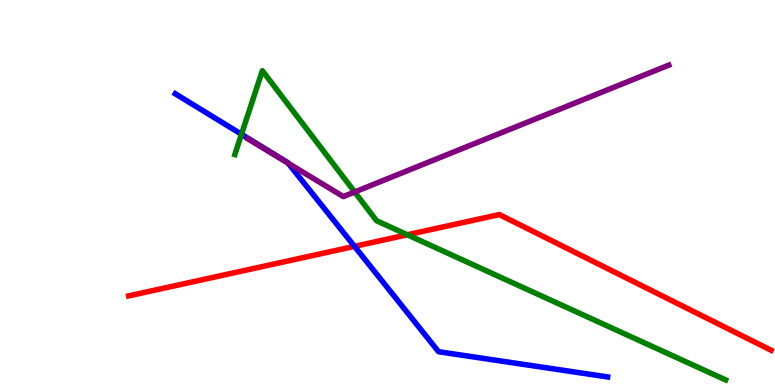[{'lines': ['blue', 'red'], 'intersections': [{'x': 4.57, 'y': 3.6}]}, {'lines': ['green', 'red'], 'intersections': [{'x': 5.26, 'y': 3.9}]}, {'lines': ['purple', 'red'], 'intersections': []}, {'lines': ['blue', 'green'], 'intersections': [{'x': 3.12, 'y': 6.51}]}, {'lines': ['blue', 'purple'], 'intersections': [{'x': 3.72, 'y': 5.76}]}, {'lines': ['green', 'purple'], 'intersections': [{'x': 4.58, 'y': 5.01}]}]